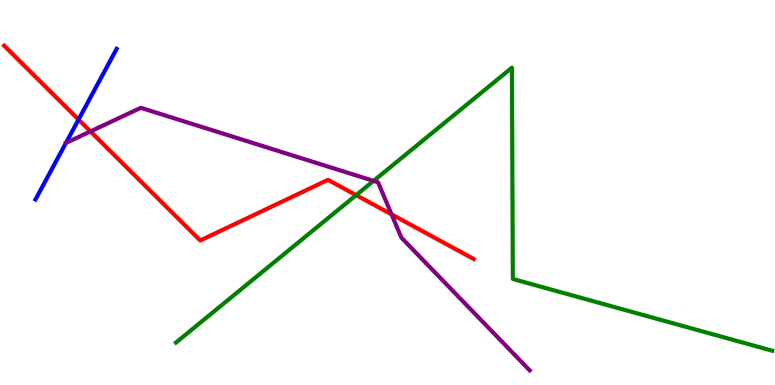[{'lines': ['blue', 'red'], 'intersections': [{'x': 1.01, 'y': 6.89}]}, {'lines': ['green', 'red'], 'intersections': [{'x': 4.6, 'y': 4.93}]}, {'lines': ['purple', 'red'], 'intersections': [{'x': 1.17, 'y': 6.59}, {'x': 5.05, 'y': 4.43}]}, {'lines': ['blue', 'green'], 'intersections': []}, {'lines': ['blue', 'purple'], 'intersections': [{'x': 0.851, 'y': 6.29}]}, {'lines': ['green', 'purple'], 'intersections': [{'x': 4.82, 'y': 5.3}]}]